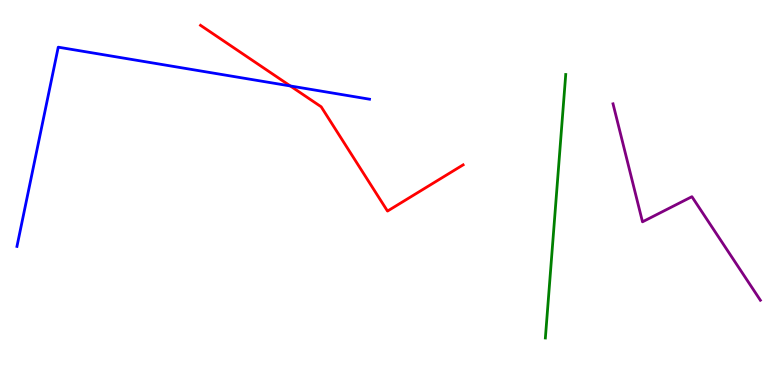[{'lines': ['blue', 'red'], 'intersections': [{'x': 3.75, 'y': 7.77}]}, {'lines': ['green', 'red'], 'intersections': []}, {'lines': ['purple', 'red'], 'intersections': []}, {'lines': ['blue', 'green'], 'intersections': []}, {'lines': ['blue', 'purple'], 'intersections': []}, {'lines': ['green', 'purple'], 'intersections': []}]